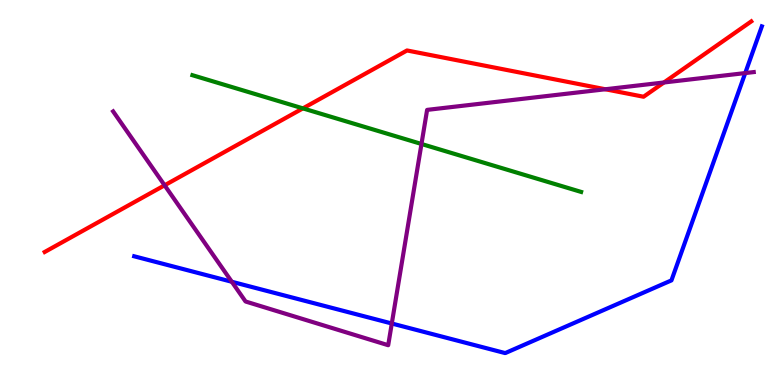[{'lines': ['blue', 'red'], 'intersections': []}, {'lines': ['green', 'red'], 'intersections': [{'x': 3.91, 'y': 7.19}]}, {'lines': ['purple', 'red'], 'intersections': [{'x': 2.12, 'y': 5.19}, {'x': 7.81, 'y': 7.68}, {'x': 8.57, 'y': 7.86}]}, {'lines': ['blue', 'green'], 'intersections': []}, {'lines': ['blue', 'purple'], 'intersections': [{'x': 2.99, 'y': 2.68}, {'x': 5.06, 'y': 1.6}, {'x': 9.62, 'y': 8.1}]}, {'lines': ['green', 'purple'], 'intersections': [{'x': 5.44, 'y': 6.26}]}]